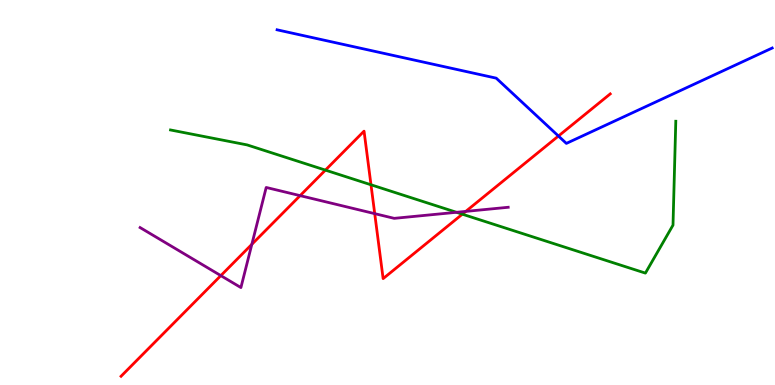[{'lines': ['blue', 'red'], 'intersections': [{'x': 7.21, 'y': 6.47}]}, {'lines': ['green', 'red'], 'intersections': [{'x': 4.2, 'y': 5.58}, {'x': 4.79, 'y': 5.2}, {'x': 5.97, 'y': 4.44}]}, {'lines': ['purple', 'red'], 'intersections': [{'x': 2.85, 'y': 2.84}, {'x': 3.25, 'y': 3.65}, {'x': 3.87, 'y': 4.92}, {'x': 4.84, 'y': 4.45}, {'x': 6.01, 'y': 4.51}]}, {'lines': ['blue', 'green'], 'intersections': []}, {'lines': ['blue', 'purple'], 'intersections': []}, {'lines': ['green', 'purple'], 'intersections': [{'x': 5.89, 'y': 4.49}]}]